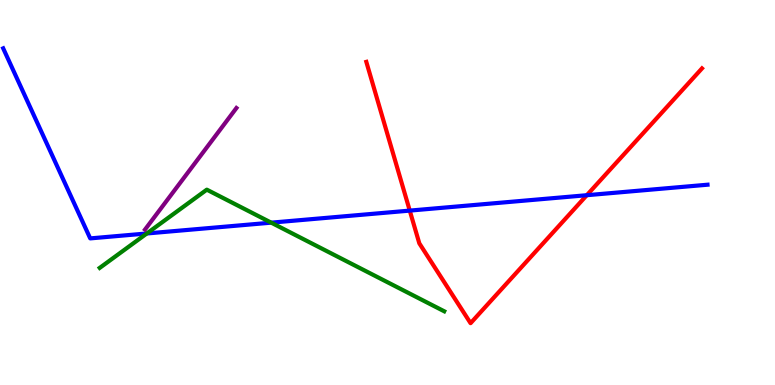[{'lines': ['blue', 'red'], 'intersections': [{'x': 5.29, 'y': 4.53}, {'x': 7.57, 'y': 4.93}]}, {'lines': ['green', 'red'], 'intersections': []}, {'lines': ['purple', 'red'], 'intersections': []}, {'lines': ['blue', 'green'], 'intersections': [{'x': 1.89, 'y': 3.94}, {'x': 3.5, 'y': 4.22}]}, {'lines': ['blue', 'purple'], 'intersections': []}, {'lines': ['green', 'purple'], 'intersections': []}]